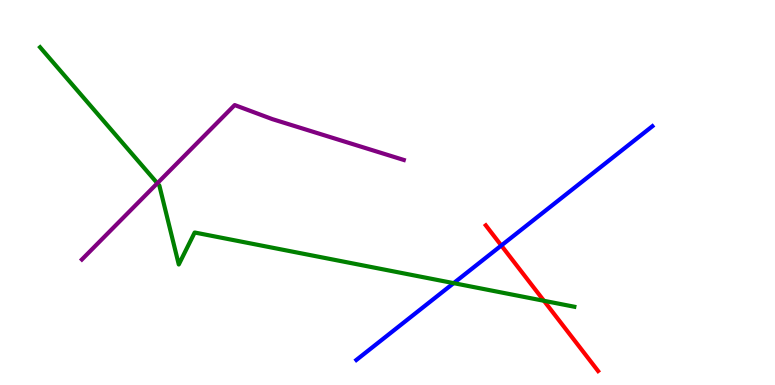[{'lines': ['blue', 'red'], 'intersections': [{'x': 6.47, 'y': 3.62}]}, {'lines': ['green', 'red'], 'intersections': [{'x': 7.02, 'y': 2.19}]}, {'lines': ['purple', 'red'], 'intersections': []}, {'lines': ['blue', 'green'], 'intersections': [{'x': 5.85, 'y': 2.65}]}, {'lines': ['blue', 'purple'], 'intersections': []}, {'lines': ['green', 'purple'], 'intersections': [{'x': 2.03, 'y': 5.24}]}]